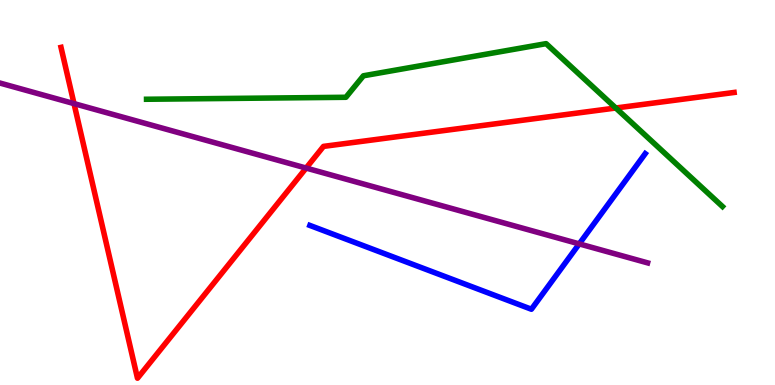[{'lines': ['blue', 'red'], 'intersections': []}, {'lines': ['green', 'red'], 'intersections': [{'x': 7.95, 'y': 7.19}]}, {'lines': ['purple', 'red'], 'intersections': [{'x': 0.955, 'y': 7.31}, {'x': 3.95, 'y': 5.63}]}, {'lines': ['blue', 'green'], 'intersections': []}, {'lines': ['blue', 'purple'], 'intersections': [{'x': 7.47, 'y': 3.67}]}, {'lines': ['green', 'purple'], 'intersections': []}]